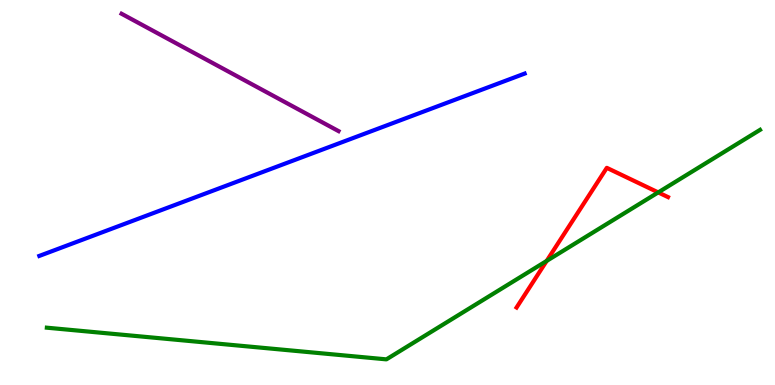[{'lines': ['blue', 'red'], 'intersections': []}, {'lines': ['green', 'red'], 'intersections': [{'x': 7.05, 'y': 3.22}, {'x': 8.49, 'y': 5.0}]}, {'lines': ['purple', 'red'], 'intersections': []}, {'lines': ['blue', 'green'], 'intersections': []}, {'lines': ['blue', 'purple'], 'intersections': []}, {'lines': ['green', 'purple'], 'intersections': []}]